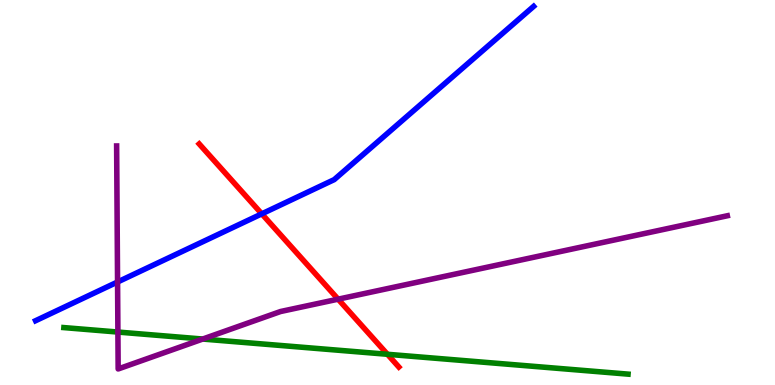[{'lines': ['blue', 'red'], 'intersections': [{'x': 3.38, 'y': 4.45}]}, {'lines': ['green', 'red'], 'intersections': [{'x': 5.0, 'y': 0.798}]}, {'lines': ['purple', 'red'], 'intersections': [{'x': 4.36, 'y': 2.23}]}, {'lines': ['blue', 'green'], 'intersections': []}, {'lines': ['blue', 'purple'], 'intersections': [{'x': 1.52, 'y': 2.68}]}, {'lines': ['green', 'purple'], 'intersections': [{'x': 1.52, 'y': 1.38}, {'x': 2.62, 'y': 1.19}]}]